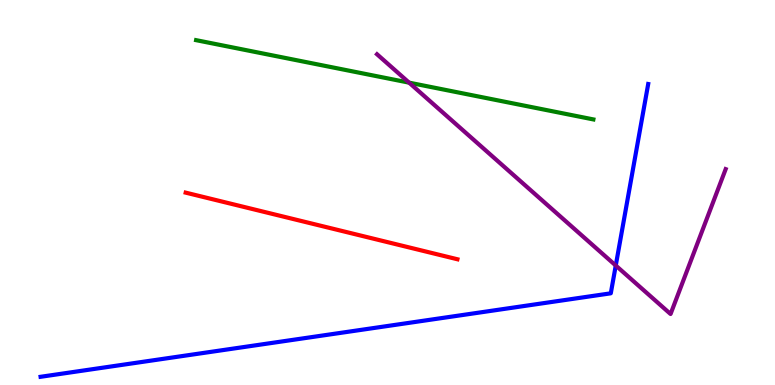[{'lines': ['blue', 'red'], 'intersections': []}, {'lines': ['green', 'red'], 'intersections': []}, {'lines': ['purple', 'red'], 'intersections': []}, {'lines': ['blue', 'green'], 'intersections': []}, {'lines': ['blue', 'purple'], 'intersections': [{'x': 7.95, 'y': 3.1}]}, {'lines': ['green', 'purple'], 'intersections': [{'x': 5.28, 'y': 7.85}]}]